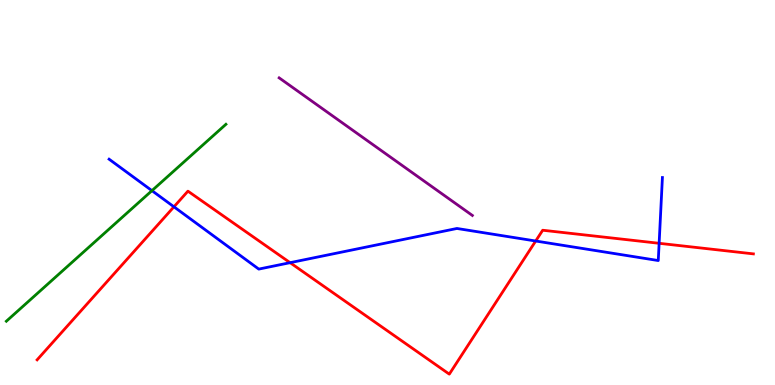[{'lines': ['blue', 'red'], 'intersections': [{'x': 2.24, 'y': 4.63}, {'x': 3.74, 'y': 3.18}, {'x': 6.91, 'y': 3.74}, {'x': 8.5, 'y': 3.68}]}, {'lines': ['green', 'red'], 'intersections': []}, {'lines': ['purple', 'red'], 'intersections': []}, {'lines': ['blue', 'green'], 'intersections': [{'x': 1.96, 'y': 5.05}]}, {'lines': ['blue', 'purple'], 'intersections': []}, {'lines': ['green', 'purple'], 'intersections': []}]